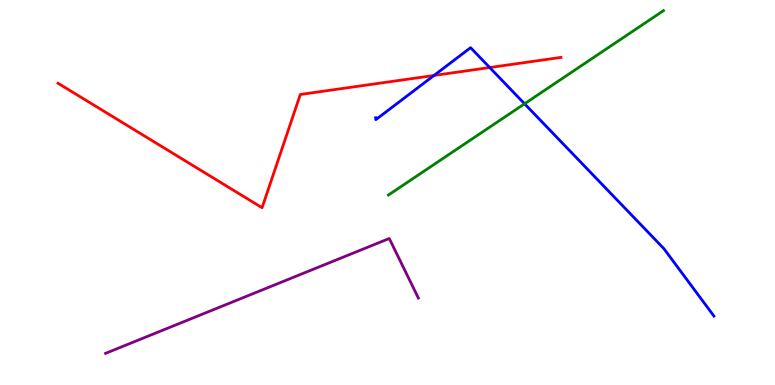[{'lines': ['blue', 'red'], 'intersections': [{'x': 5.6, 'y': 8.04}, {'x': 6.32, 'y': 8.25}]}, {'lines': ['green', 'red'], 'intersections': []}, {'lines': ['purple', 'red'], 'intersections': []}, {'lines': ['blue', 'green'], 'intersections': [{'x': 6.77, 'y': 7.3}]}, {'lines': ['blue', 'purple'], 'intersections': []}, {'lines': ['green', 'purple'], 'intersections': []}]